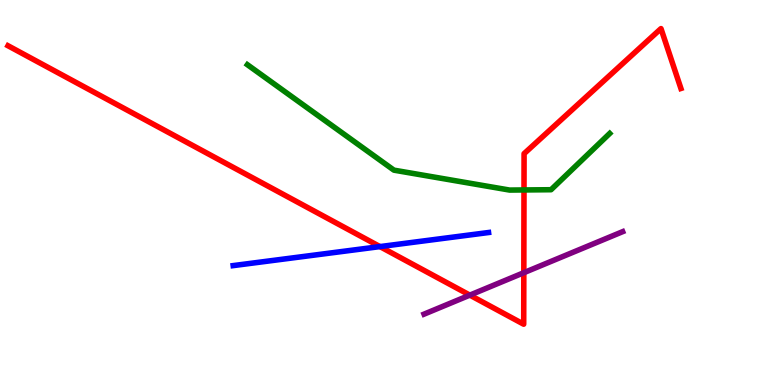[{'lines': ['blue', 'red'], 'intersections': [{'x': 4.9, 'y': 3.59}]}, {'lines': ['green', 'red'], 'intersections': [{'x': 6.76, 'y': 5.07}]}, {'lines': ['purple', 'red'], 'intersections': [{'x': 6.06, 'y': 2.33}, {'x': 6.76, 'y': 2.92}]}, {'lines': ['blue', 'green'], 'intersections': []}, {'lines': ['blue', 'purple'], 'intersections': []}, {'lines': ['green', 'purple'], 'intersections': []}]